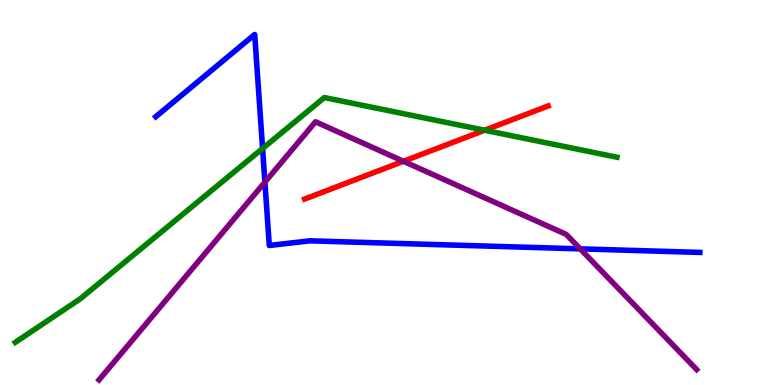[{'lines': ['blue', 'red'], 'intersections': []}, {'lines': ['green', 'red'], 'intersections': [{'x': 6.25, 'y': 6.62}]}, {'lines': ['purple', 'red'], 'intersections': [{'x': 5.21, 'y': 5.81}]}, {'lines': ['blue', 'green'], 'intersections': [{'x': 3.39, 'y': 6.14}]}, {'lines': ['blue', 'purple'], 'intersections': [{'x': 3.42, 'y': 5.27}, {'x': 7.49, 'y': 3.54}]}, {'lines': ['green', 'purple'], 'intersections': []}]